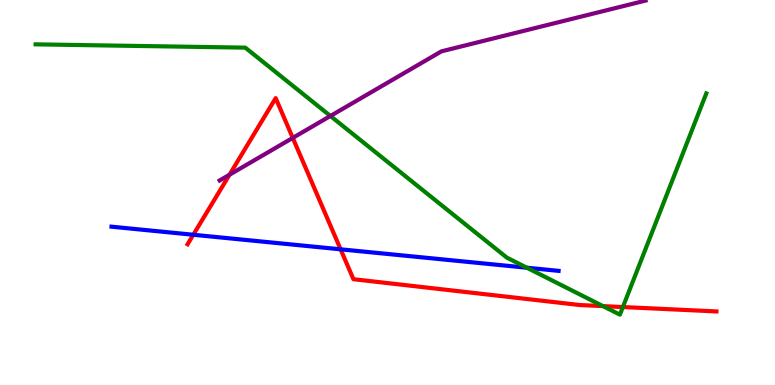[{'lines': ['blue', 'red'], 'intersections': [{'x': 2.49, 'y': 3.9}, {'x': 4.39, 'y': 3.52}]}, {'lines': ['green', 'red'], 'intersections': [{'x': 7.78, 'y': 2.05}, {'x': 8.04, 'y': 2.02}]}, {'lines': ['purple', 'red'], 'intersections': [{'x': 2.96, 'y': 5.46}, {'x': 3.78, 'y': 6.42}]}, {'lines': ['blue', 'green'], 'intersections': [{'x': 6.8, 'y': 3.05}]}, {'lines': ['blue', 'purple'], 'intersections': []}, {'lines': ['green', 'purple'], 'intersections': [{'x': 4.26, 'y': 6.99}]}]